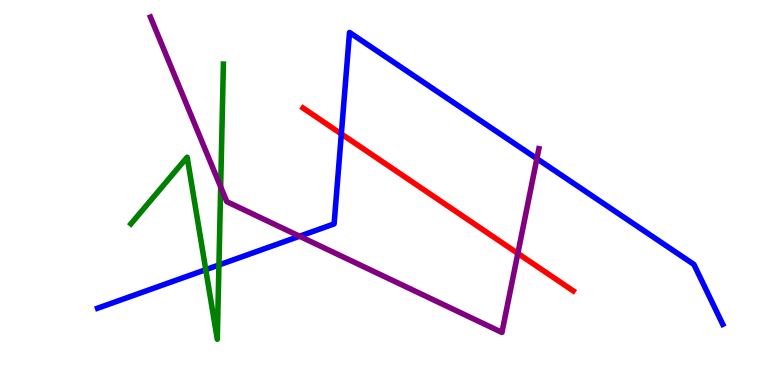[{'lines': ['blue', 'red'], 'intersections': [{'x': 4.4, 'y': 6.52}]}, {'lines': ['green', 'red'], 'intersections': []}, {'lines': ['purple', 'red'], 'intersections': [{'x': 6.68, 'y': 3.42}]}, {'lines': ['blue', 'green'], 'intersections': [{'x': 2.66, 'y': 3.0}, {'x': 2.82, 'y': 3.12}]}, {'lines': ['blue', 'purple'], 'intersections': [{'x': 3.87, 'y': 3.86}, {'x': 6.93, 'y': 5.88}]}, {'lines': ['green', 'purple'], 'intersections': [{'x': 2.85, 'y': 5.15}]}]